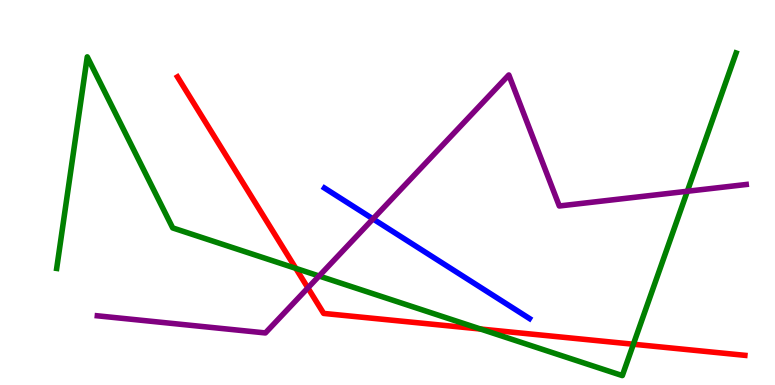[{'lines': ['blue', 'red'], 'intersections': []}, {'lines': ['green', 'red'], 'intersections': [{'x': 3.82, 'y': 3.03}, {'x': 6.2, 'y': 1.45}, {'x': 8.17, 'y': 1.06}]}, {'lines': ['purple', 'red'], 'intersections': [{'x': 3.97, 'y': 2.52}]}, {'lines': ['blue', 'green'], 'intersections': []}, {'lines': ['blue', 'purple'], 'intersections': [{'x': 4.81, 'y': 4.31}]}, {'lines': ['green', 'purple'], 'intersections': [{'x': 4.12, 'y': 2.83}, {'x': 8.87, 'y': 5.03}]}]